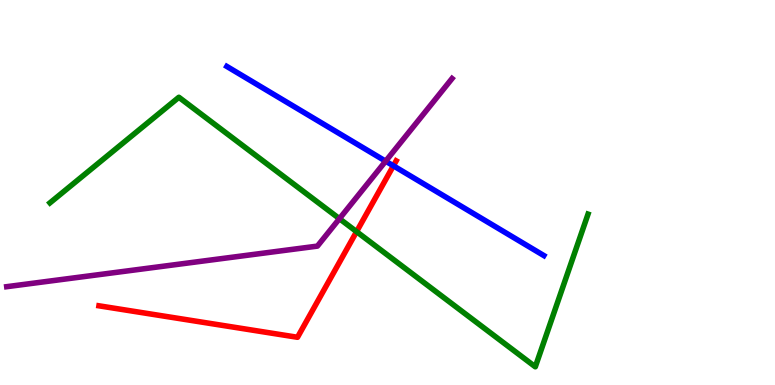[{'lines': ['blue', 'red'], 'intersections': [{'x': 5.08, 'y': 5.69}]}, {'lines': ['green', 'red'], 'intersections': [{'x': 4.6, 'y': 3.98}]}, {'lines': ['purple', 'red'], 'intersections': []}, {'lines': ['blue', 'green'], 'intersections': []}, {'lines': ['blue', 'purple'], 'intersections': [{'x': 4.98, 'y': 5.81}]}, {'lines': ['green', 'purple'], 'intersections': [{'x': 4.38, 'y': 4.32}]}]